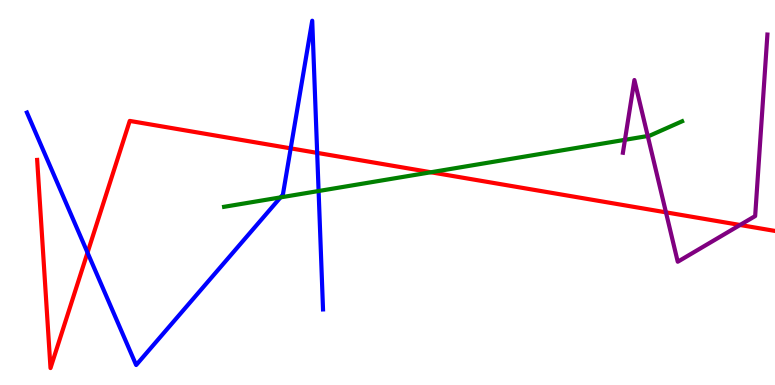[{'lines': ['blue', 'red'], 'intersections': [{'x': 1.13, 'y': 3.44}, {'x': 3.75, 'y': 6.15}, {'x': 4.09, 'y': 6.03}]}, {'lines': ['green', 'red'], 'intersections': [{'x': 5.56, 'y': 5.53}]}, {'lines': ['purple', 'red'], 'intersections': [{'x': 8.59, 'y': 4.48}, {'x': 9.55, 'y': 4.16}]}, {'lines': ['blue', 'green'], 'intersections': [{'x': 3.62, 'y': 4.87}, {'x': 4.11, 'y': 5.04}]}, {'lines': ['blue', 'purple'], 'intersections': []}, {'lines': ['green', 'purple'], 'intersections': [{'x': 8.06, 'y': 6.37}, {'x': 8.36, 'y': 6.47}]}]